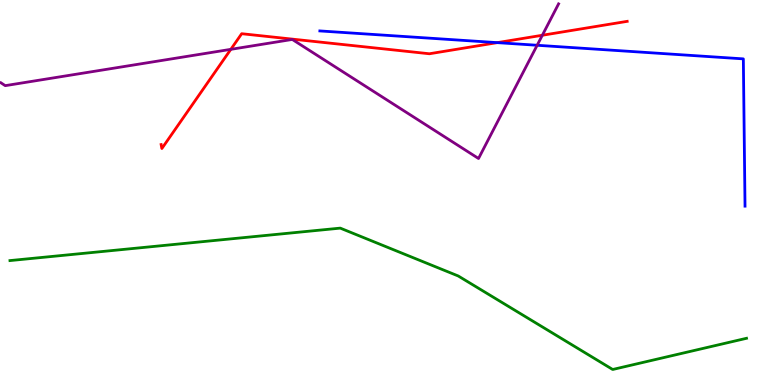[{'lines': ['blue', 'red'], 'intersections': [{'x': 6.42, 'y': 8.89}]}, {'lines': ['green', 'red'], 'intersections': []}, {'lines': ['purple', 'red'], 'intersections': [{'x': 2.98, 'y': 8.72}, {'x': 7.0, 'y': 9.08}]}, {'lines': ['blue', 'green'], 'intersections': []}, {'lines': ['blue', 'purple'], 'intersections': [{'x': 6.93, 'y': 8.82}]}, {'lines': ['green', 'purple'], 'intersections': []}]